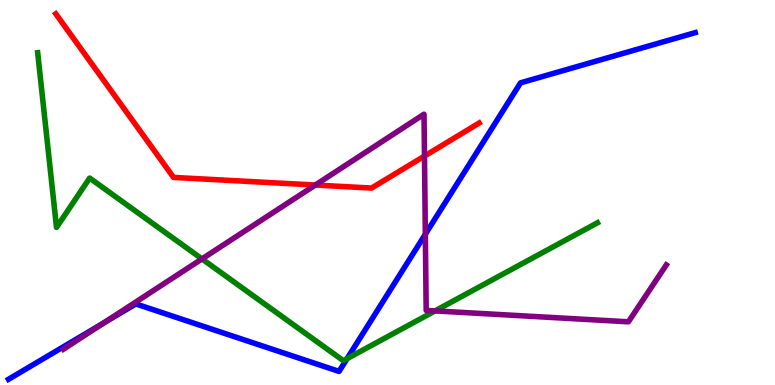[{'lines': ['blue', 'red'], 'intersections': []}, {'lines': ['green', 'red'], 'intersections': []}, {'lines': ['purple', 'red'], 'intersections': [{'x': 4.07, 'y': 5.19}, {'x': 5.48, 'y': 5.95}]}, {'lines': ['blue', 'green'], 'intersections': [{'x': 4.48, 'y': 0.685}]}, {'lines': ['blue', 'purple'], 'intersections': [{'x': 1.34, 'y': 1.61}, {'x': 5.49, 'y': 3.92}]}, {'lines': ['green', 'purple'], 'intersections': [{'x': 2.61, 'y': 3.28}, {'x': 5.61, 'y': 1.92}]}]